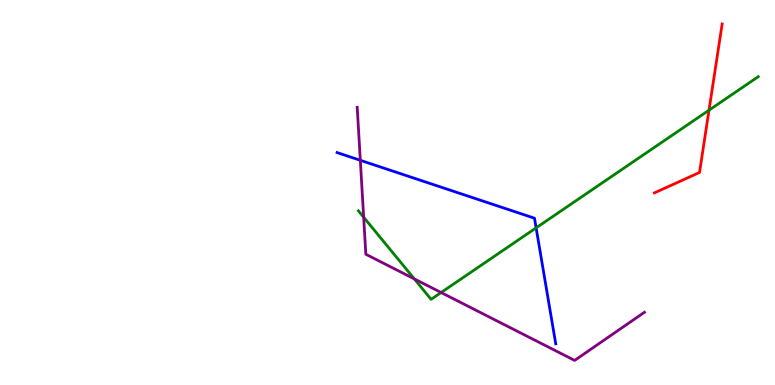[{'lines': ['blue', 'red'], 'intersections': []}, {'lines': ['green', 'red'], 'intersections': [{'x': 9.15, 'y': 7.14}]}, {'lines': ['purple', 'red'], 'intersections': []}, {'lines': ['blue', 'green'], 'intersections': [{'x': 6.92, 'y': 4.08}]}, {'lines': ['blue', 'purple'], 'intersections': [{'x': 4.65, 'y': 5.84}]}, {'lines': ['green', 'purple'], 'intersections': [{'x': 4.69, 'y': 4.36}, {'x': 5.35, 'y': 2.76}, {'x': 5.69, 'y': 2.4}]}]